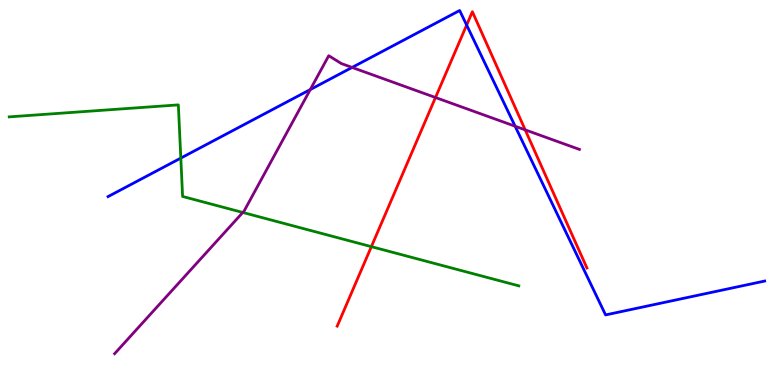[{'lines': ['blue', 'red'], 'intersections': [{'x': 6.02, 'y': 9.35}]}, {'lines': ['green', 'red'], 'intersections': [{'x': 4.79, 'y': 3.59}]}, {'lines': ['purple', 'red'], 'intersections': [{'x': 5.62, 'y': 7.47}, {'x': 6.78, 'y': 6.63}]}, {'lines': ['blue', 'green'], 'intersections': [{'x': 2.33, 'y': 5.89}]}, {'lines': ['blue', 'purple'], 'intersections': [{'x': 4.0, 'y': 7.67}, {'x': 4.54, 'y': 8.25}, {'x': 6.65, 'y': 6.72}]}, {'lines': ['green', 'purple'], 'intersections': [{'x': 3.13, 'y': 4.48}]}]